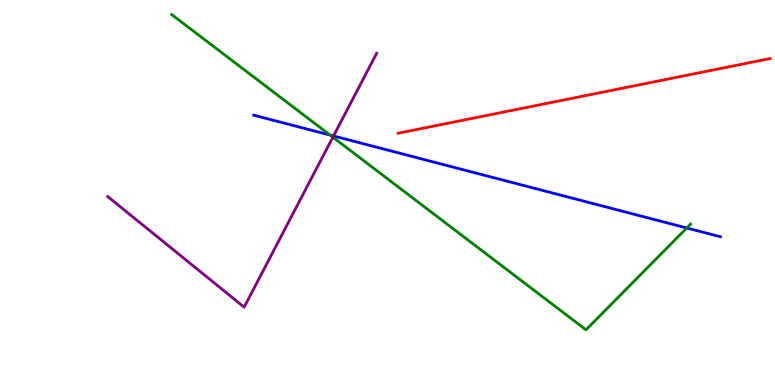[{'lines': ['blue', 'red'], 'intersections': []}, {'lines': ['green', 'red'], 'intersections': []}, {'lines': ['purple', 'red'], 'intersections': []}, {'lines': ['blue', 'green'], 'intersections': [{'x': 4.26, 'y': 6.49}, {'x': 8.86, 'y': 4.08}]}, {'lines': ['blue', 'purple'], 'intersections': [{'x': 4.3, 'y': 6.47}]}, {'lines': ['green', 'purple'], 'intersections': [{'x': 4.3, 'y': 6.44}]}]